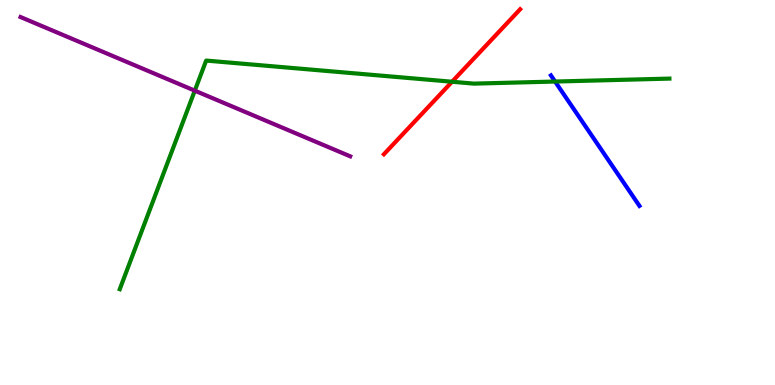[{'lines': ['blue', 'red'], 'intersections': []}, {'lines': ['green', 'red'], 'intersections': [{'x': 5.83, 'y': 7.88}]}, {'lines': ['purple', 'red'], 'intersections': []}, {'lines': ['blue', 'green'], 'intersections': [{'x': 7.16, 'y': 7.88}]}, {'lines': ['blue', 'purple'], 'intersections': []}, {'lines': ['green', 'purple'], 'intersections': [{'x': 2.51, 'y': 7.65}]}]